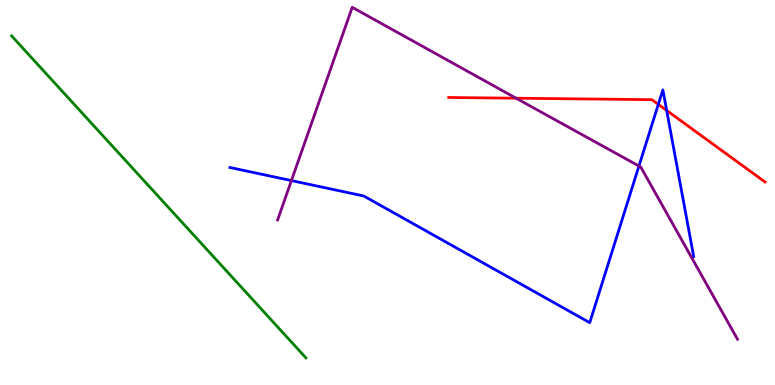[{'lines': ['blue', 'red'], 'intersections': [{'x': 8.49, 'y': 7.29}, {'x': 8.6, 'y': 7.13}]}, {'lines': ['green', 'red'], 'intersections': []}, {'lines': ['purple', 'red'], 'intersections': [{'x': 6.66, 'y': 7.45}]}, {'lines': ['blue', 'green'], 'intersections': []}, {'lines': ['blue', 'purple'], 'intersections': [{'x': 3.76, 'y': 5.31}, {'x': 8.24, 'y': 5.69}]}, {'lines': ['green', 'purple'], 'intersections': []}]